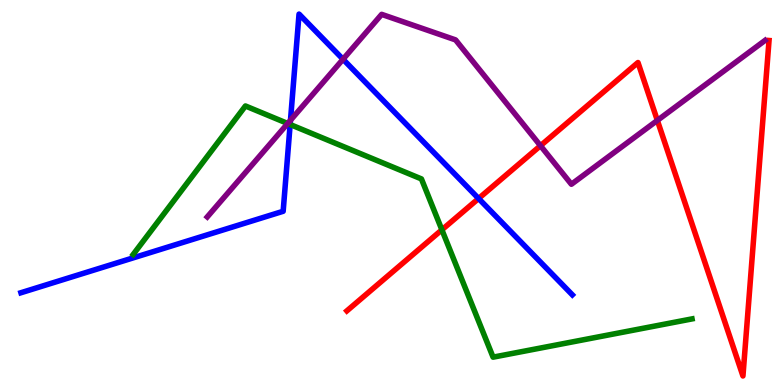[{'lines': ['blue', 'red'], 'intersections': [{'x': 6.18, 'y': 4.84}]}, {'lines': ['green', 'red'], 'intersections': [{'x': 5.7, 'y': 4.03}]}, {'lines': ['purple', 'red'], 'intersections': [{'x': 6.97, 'y': 6.22}, {'x': 8.48, 'y': 6.87}]}, {'lines': ['blue', 'green'], 'intersections': [{'x': 3.74, 'y': 6.77}]}, {'lines': ['blue', 'purple'], 'intersections': [{'x': 3.75, 'y': 6.88}, {'x': 4.43, 'y': 8.46}]}, {'lines': ['green', 'purple'], 'intersections': [{'x': 3.71, 'y': 6.79}]}]